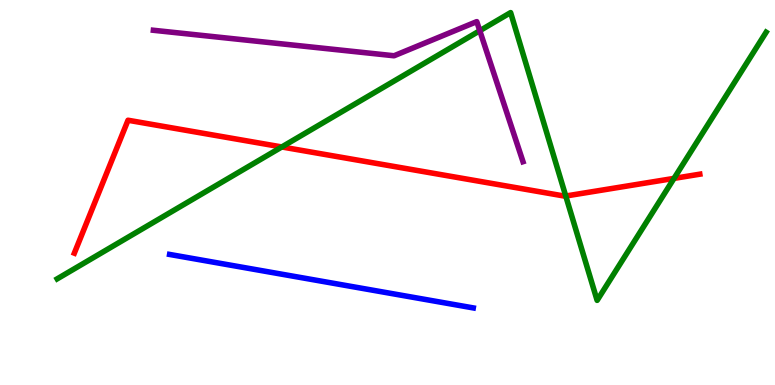[{'lines': ['blue', 'red'], 'intersections': []}, {'lines': ['green', 'red'], 'intersections': [{'x': 3.64, 'y': 6.18}, {'x': 7.3, 'y': 4.91}, {'x': 8.7, 'y': 5.37}]}, {'lines': ['purple', 'red'], 'intersections': []}, {'lines': ['blue', 'green'], 'intersections': []}, {'lines': ['blue', 'purple'], 'intersections': []}, {'lines': ['green', 'purple'], 'intersections': [{'x': 6.19, 'y': 9.2}]}]